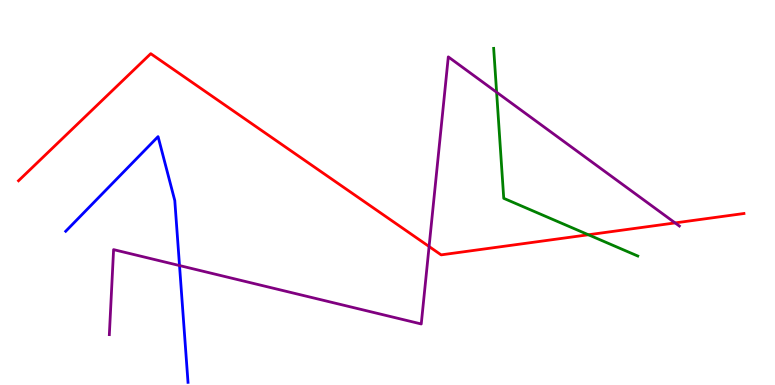[{'lines': ['blue', 'red'], 'intersections': []}, {'lines': ['green', 'red'], 'intersections': [{'x': 7.59, 'y': 3.9}]}, {'lines': ['purple', 'red'], 'intersections': [{'x': 5.54, 'y': 3.6}, {'x': 8.71, 'y': 4.21}]}, {'lines': ['blue', 'green'], 'intersections': []}, {'lines': ['blue', 'purple'], 'intersections': [{'x': 2.32, 'y': 3.1}]}, {'lines': ['green', 'purple'], 'intersections': [{'x': 6.41, 'y': 7.6}]}]